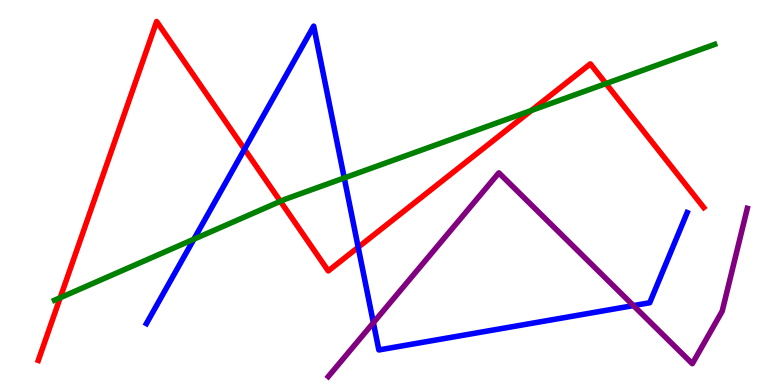[{'lines': ['blue', 'red'], 'intersections': [{'x': 3.15, 'y': 6.13}, {'x': 4.62, 'y': 3.58}]}, {'lines': ['green', 'red'], 'intersections': [{'x': 0.777, 'y': 2.27}, {'x': 3.62, 'y': 4.77}, {'x': 6.86, 'y': 7.13}, {'x': 7.82, 'y': 7.83}]}, {'lines': ['purple', 'red'], 'intersections': []}, {'lines': ['blue', 'green'], 'intersections': [{'x': 2.5, 'y': 3.79}, {'x': 4.44, 'y': 5.38}]}, {'lines': ['blue', 'purple'], 'intersections': [{'x': 4.82, 'y': 1.62}, {'x': 8.17, 'y': 2.06}]}, {'lines': ['green', 'purple'], 'intersections': []}]